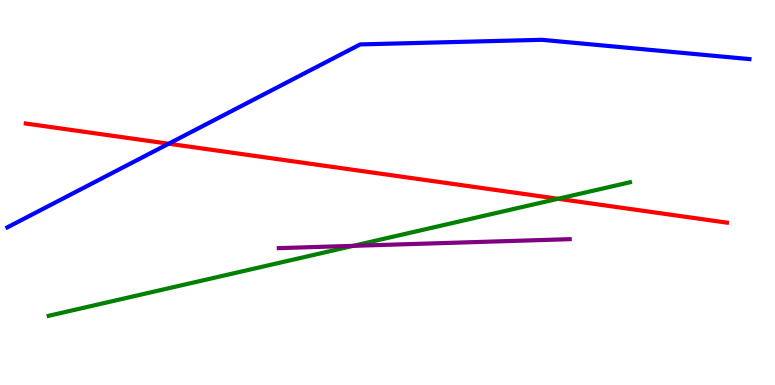[{'lines': ['blue', 'red'], 'intersections': [{'x': 2.18, 'y': 6.27}]}, {'lines': ['green', 'red'], 'intersections': [{'x': 7.2, 'y': 4.84}]}, {'lines': ['purple', 'red'], 'intersections': []}, {'lines': ['blue', 'green'], 'intersections': []}, {'lines': ['blue', 'purple'], 'intersections': []}, {'lines': ['green', 'purple'], 'intersections': [{'x': 4.56, 'y': 3.61}]}]